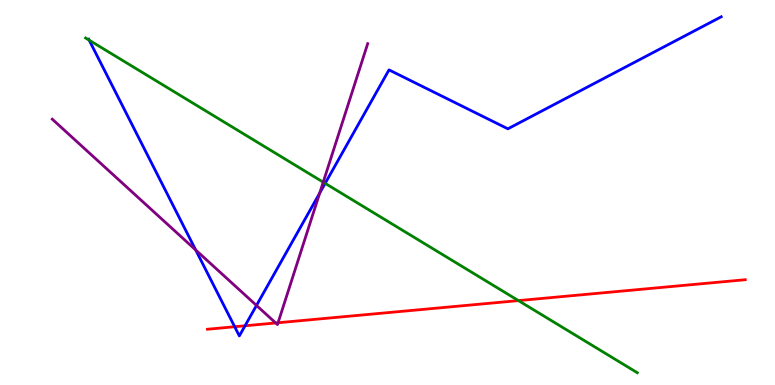[{'lines': ['blue', 'red'], 'intersections': [{'x': 3.03, 'y': 1.51}, {'x': 3.16, 'y': 1.54}]}, {'lines': ['green', 'red'], 'intersections': [{'x': 6.69, 'y': 2.19}]}, {'lines': ['purple', 'red'], 'intersections': [{'x': 3.56, 'y': 1.61}, {'x': 3.59, 'y': 1.62}]}, {'lines': ['blue', 'green'], 'intersections': [{'x': 1.15, 'y': 8.96}, {'x': 4.2, 'y': 5.24}]}, {'lines': ['blue', 'purple'], 'intersections': [{'x': 2.53, 'y': 3.51}, {'x': 3.31, 'y': 2.07}, {'x': 4.13, 'y': 4.99}]}, {'lines': ['green', 'purple'], 'intersections': [{'x': 4.17, 'y': 5.27}]}]